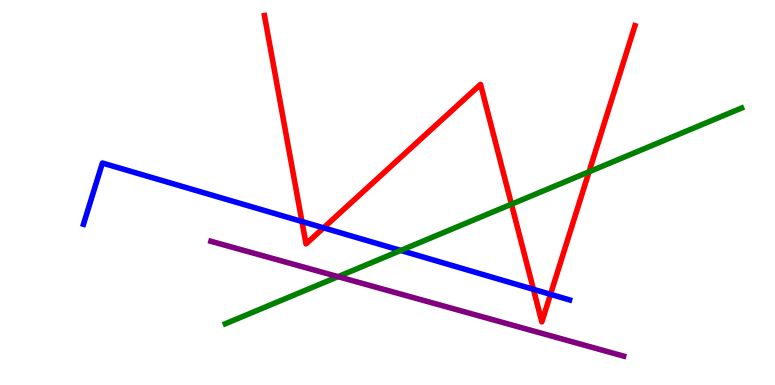[{'lines': ['blue', 'red'], 'intersections': [{'x': 3.9, 'y': 4.25}, {'x': 4.18, 'y': 4.08}, {'x': 6.88, 'y': 2.49}, {'x': 7.1, 'y': 2.36}]}, {'lines': ['green', 'red'], 'intersections': [{'x': 6.6, 'y': 4.7}, {'x': 7.6, 'y': 5.54}]}, {'lines': ['purple', 'red'], 'intersections': []}, {'lines': ['blue', 'green'], 'intersections': [{'x': 5.17, 'y': 3.49}]}, {'lines': ['blue', 'purple'], 'intersections': []}, {'lines': ['green', 'purple'], 'intersections': [{'x': 4.36, 'y': 2.81}]}]